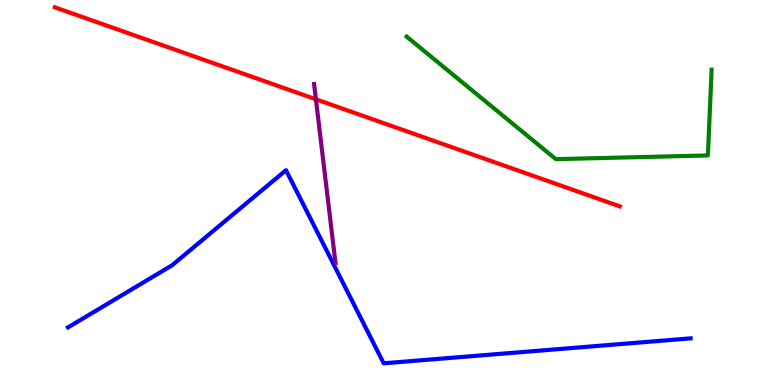[{'lines': ['blue', 'red'], 'intersections': []}, {'lines': ['green', 'red'], 'intersections': []}, {'lines': ['purple', 'red'], 'intersections': [{'x': 4.08, 'y': 7.42}]}, {'lines': ['blue', 'green'], 'intersections': []}, {'lines': ['blue', 'purple'], 'intersections': []}, {'lines': ['green', 'purple'], 'intersections': []}]